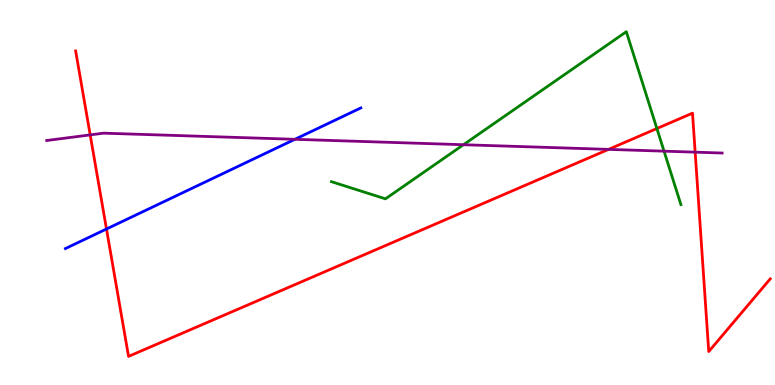[{'lines': ['blue', 'red'], 'intersections': [{'x': 1.37, 'y': 4.05}]}, {'lines': ['green', 'red'], 'intersections': [{'x': 8.48, 'y': 6.66}]}, {'lines': ['purple', 'red'], 'intersections': [{'x': 1.16, 'y': 6.5}, {'x': 7.85, 'y': 6.12}, {'x': 8.97, 'y': 6.05}]}, {'lines': ['blue', 'green'], 'intersections': []}, {'lines': ['blue', 'purple'], 'intersections': [{'x': 3.81, 'y': 6.38}]}, {'lines': ['green', 'purple'], 'intersections': [{'x': 5.98, 'y': 6.24}, {'x': 8.57, 'y': 6.07}]}]